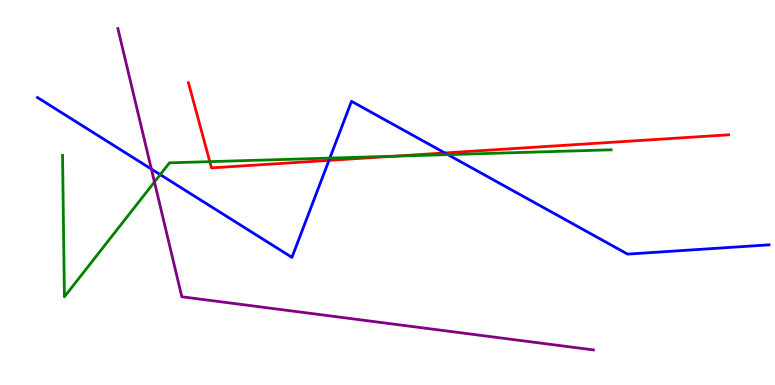[{'lines': ['blue', 'red'], 'intersections': [{'x': 4.24, 'y': 5.83}, {'x': 5.74, 'y': 6.03}]}, {'lines': ['green', 'red'], 'intersections': [{'x': 2.71, 'y': 5.8}, {'x': 5.09, 'y': 5.94}]}, {'lines': ['purple', 'red'], 'intersections': []}, {'lines': ['blue', 'green'], 'intersections': [{'x': 2.07, 'y': 5.46}, {'x': 4.26, 'y': 5.89}, {'x': 5.78, 'y': 5.98}]}, {'lines': ['blue', 'purple'], 'intersections': [{'x': 1.95, 'y': 5.61}]}, {'lines': ['green', 'purple'], 'intersections': [{'x': 1.99, 'y': 5.27}]}]